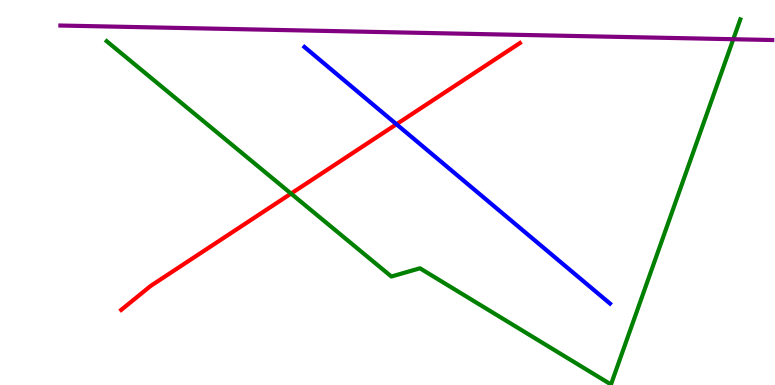[{'lines': ['blue', 'red'], 'intersections': [{'x': 5.12, 'y': 6.77}]}, {'lines': ['green', 'red'], 'intersections': [{'x': 3.76, 'y': 4.97}]}, {'lines': ['purple', 'red'], 'intersections': []}, {'lines': ['blue', 'green'], 'intersections': []}, {'lines': ['blue', 'purple'], 'intersections': []}, {'lines': ['green', 'purple'], 'intersections': [{'x': 9.46, 'y': 8.98}]}]